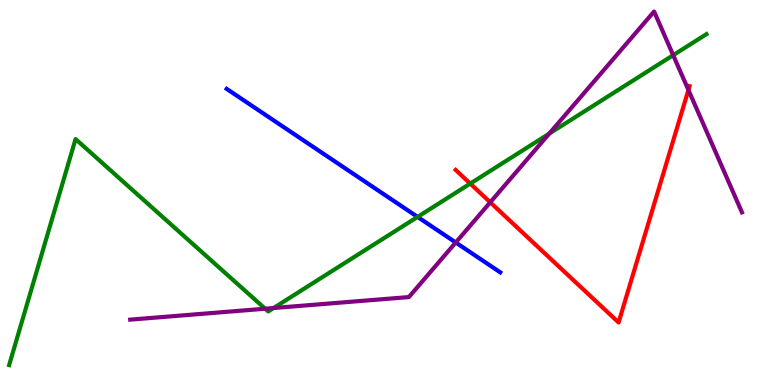[{'lines': ['blue', 'red'], 'intersections': []}, {'lines': ['green', 'red'], 'intersections': [{'x': 6.07, 'y': 5.23}]}, {'lines': ['purple', 'red'], 'intersections': [{'x': 6.33, 'y': 4.75}, {'x': 8.88, 'y': 7.66}]}, {'lines': ['blue', 'green'], 'intersections': [{'x': 5.39, 'y': 4.37}]}, {'lines': ['blue', 'purple'], 'intersections': [{'x': 5.88, 'y': 3.7}]}, {'lines': ['green', 'purple'], 'intersections': [{'x': 3.42, 'y': 1.98}, {'x': 3.53, 'y': 2.0}, {'x': 7.09, 'y': 6.53}, {'x': 8.69, 'y': 8.57}]}]